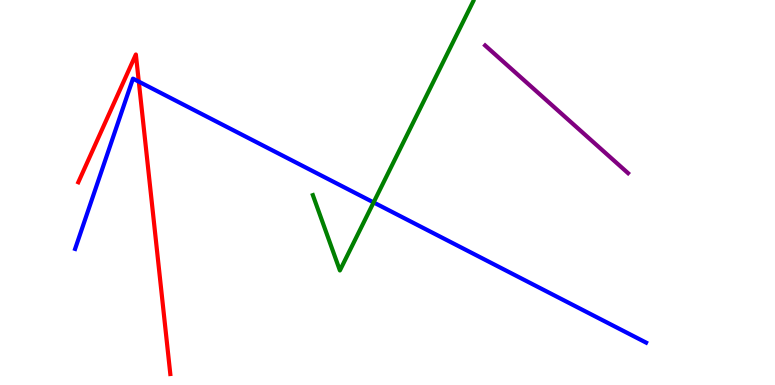[{'lines': ['blue', 'red'], 'intersections': [{'x': 1.79, 'y': 7.88}]}, {'lines': ['green', 'red'], 'intersections': []}, {'lines': ['purple', 'red'], 'intersections': []}, {'lines': ['blue', 'green'], 'intersections': [{'x': 4.82, 'y': 4.74}]}, {'lines': ['blue', 'purple'], 'intersections': []}, {'lines': ['green', 'purple'], 'intersections': []}]